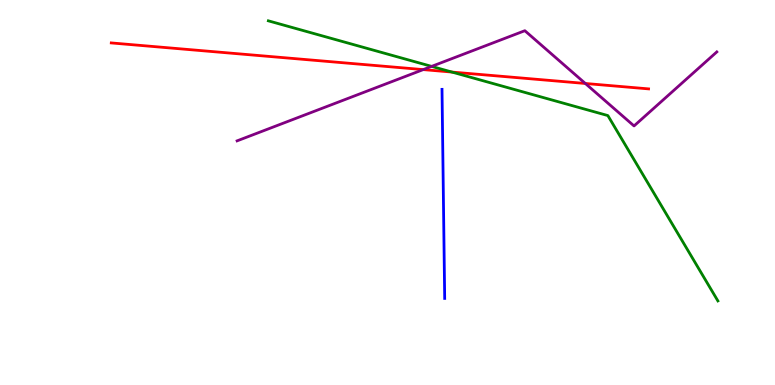[{'lines': ['blue', 'red'], 'intersections': []}, {'lines': ['green', 'red'], 'intersections': [{'x': 5.83, 'y': 8.13}]}, {'lines': ['purple', 'red'], 'intersections': [{'x': 5.46, 'y': 8.19}, {'x': 7.55, 'y': 7.83}]}, {'lines': ['blue', 'green'], 'intersections': []}, {'lines': ['blue', 'purple'], 'intersections': []}, {'lines': ['green', 'purple'], 'intersections': [{'x': 5.57, 'y': 8.28}]}]